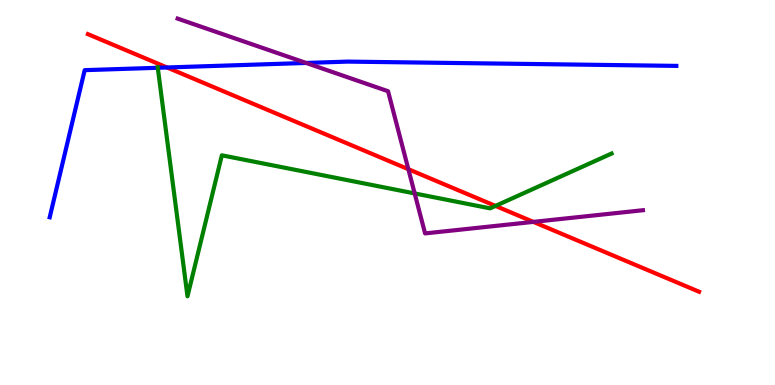[{'lines': ['blue', 'red'], 'intersections': [{'x': 2.15, 'y': 8.25}]}, {'lines': ['green', 'red'], 'intersections': [{'x': 6.39, 'y': 4.65}]}, {'lines': ['purple', 'red'], 'intersections': [{'x': 5.27, 'y': 5.61}, {'x': 6.88, 'y': 4.24}]}, {'lines': ['blue', 'green'], 'intersections': [{'x': 2.04, 'y': 8.24}]}, {'lines': ['blue', 'purple'], 'intersections': [{'x': 3.95, 'y': 8.36}]}, {'lines': ['green', 'purple'], 'intersections': [{'x': 5.35, 'y': 4.98}]}]